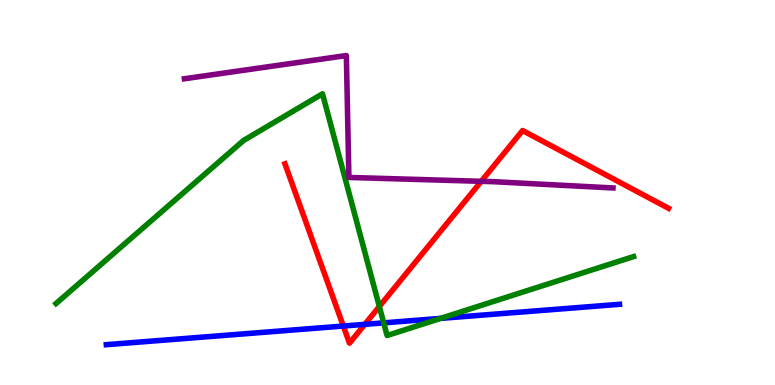[{'lines': ['blue', 'red'], 'intersections': [{'x': 4.43, 'y': 1.53}, {'x': 4.71, 'y': 1.58}]}, {'lines': ['green', 'red'], 'intersections': [{'x': 4.89, 'y': 2.04}]}, {'lines': ['purple', 'red'], 'intersections': [{'x': 6.21, 'y': 5.29}]}, {'lines': ['blue', 'green'], 'intersections': [{'x': 4.95, 'y': 1.61}, {'x': 5.68, 'y': 1.73}]}, {'lines': ['blue', 'purple'], 'intersections': []}, {'lines': ['green', 'purple'], 'intersections': []}]